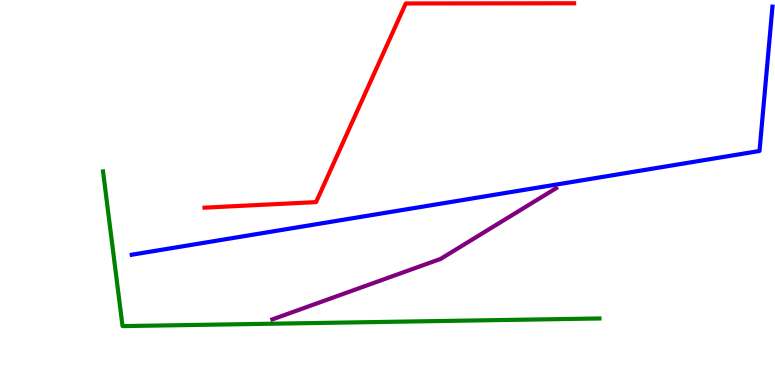[{'lines': ['blue', 'red'], 'intersections': []}, {'lines': ['green', 'red'], 'intersections': []}, {'lines': ['purple', 'red'], 'intersections': []}, {'lines': ['blue', 'green'], 'intersections': []}, {'lines': ['blue', 'purple'], 'intersections': []}, {'lines': ['green', 'purple'], 'intersections': []}]